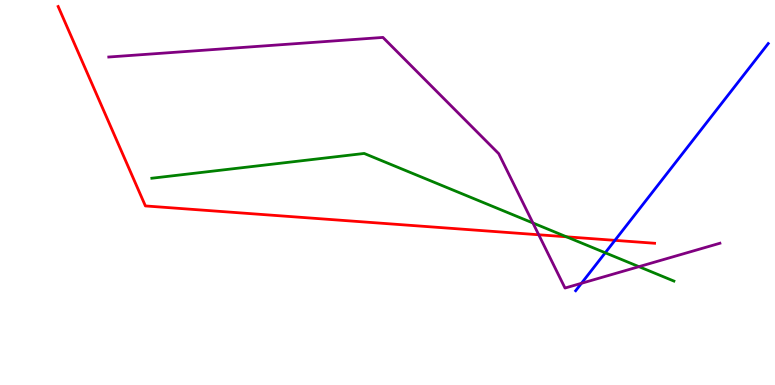[{'lines': ['blue', 'red'], 'intersections': [{'x': 7.93, 'y': 3.76}]}, {'lines': ['green', 'red'], 'intersections': [{'x': 7.31, 'y': 3.85}]}, {'lines': ['purple', 'red'], 'intersections': [{'x': 6.95, 'y': 3.9}]}, {'lines': ['blue', 'green'], 'intersections': [{'x': 7.81, 'y': 3.43}]}, {'lines': ['blue', 'purple'], 'intersections': [{'x': 7.5, 'y': 2.64}]}, {'lines': ['green', 'purple'], 'intersections': [{'x': 6.88, 'y': 4.21}, {'x': 8.24, 'y': 3.07}]}]